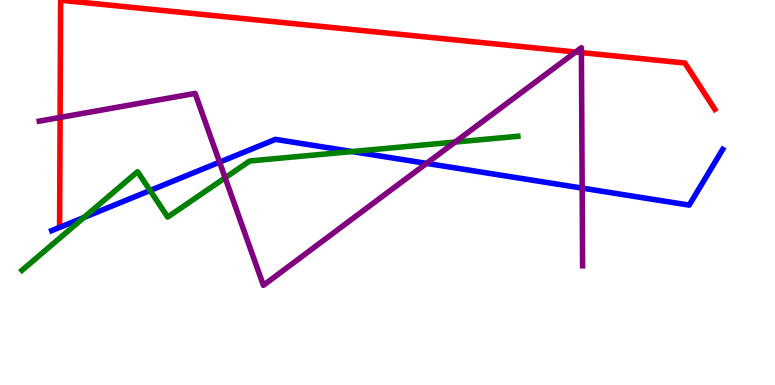[{'lines': ['blue', 'red'], 'intersections': []}, {'lines': ['green', 'red'], 'intersections': []}, {'lines': ['purple', 'red'], 'intersections': [{'x': 0.775, 'y': 6.95}, {'x': 7.43, 'y': 8.65}, {'x': 7.5, 'y': 8.63}]}, {'lines': ['blue', 'green'], 'intersections': [{'x': 1.08, 'y': 4.35}, {'x': 1.94, 'y': 5.05}, {'x': 4.54, 'y': 6.06}]}, {'lines': ['blue', 'purple'], 'intersections': [{'x': 2.83, 'y': 5.79}, {'x': 5.5, 'y': 5.76}, {'x': 7.51, 'y': 5.11}]}, {'lines': ['green', 'purple'], 'intersections': [{'x': 2.91, 'y': 5.38}, {'x': 5.87, 'y': 6.31}]}]